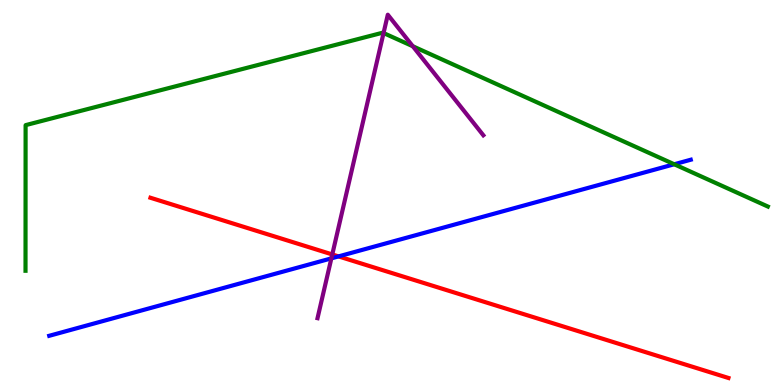[{'lines': ['blue', 'red'], 'intersections': [{'x': 4.37, 'y': 3.34}]}, {'lines': ['green', 'red'], 'intersections': []}, {'lines': ['purple', 'red'], 'intersections': [{'x': 4.29, 'y': 3.39}]}, {'lines': ['blue', 'green'], 'intersections': [{'x': 8.7, 'y': 5.73}]}, {'lines': ['blue', 'purple'], 'intersections': [{'x': 4.28, 'y': 3.29}]}, {'lines': ['green', 'purple'], 'intersections': [{'x': 4.95, 'y': 9.14}, {'x': 5.33, 'y': 8.8}]}]